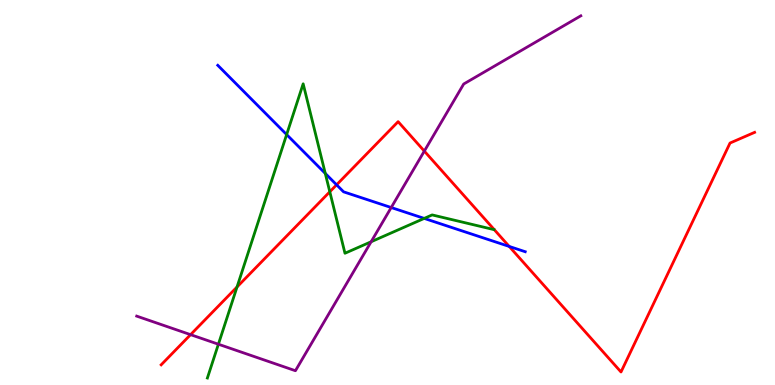[{'lines': ['blue', 'red'], 'intersections': [{'x': 4.34, 'y': 5.2}, {'x': 6.57, 'y': 3.6}]}, {'lines': ['green', 'red'], 'intersections': [{'x': 3.06, 'y': 2.55}, {'x': 4.26, 'y': 5.02}]}, {'lines': ['purple', 'red'], 'intersections': [{'x': 2.46, 'y': 1.31}, {'x': 5.48, 'y': 6.08}]}, {'lines': ['blue', 'green'], 'intersections': [{'x': 3.7, 'y': 6.5}, {'x': 4.2, 'y': 5.5}, {'x': 5.47, 'y': 4.33}]}, {'lines': ['blue', 'purple'], 'intersections': [{'x': 5.05, 'y': 4.61}]}, {'lines': ['green', 'purple'], 'intersections': [{'x': 2.82, 'y': 1.06}, {'x': 4.79, 'y': 3.72}]}]